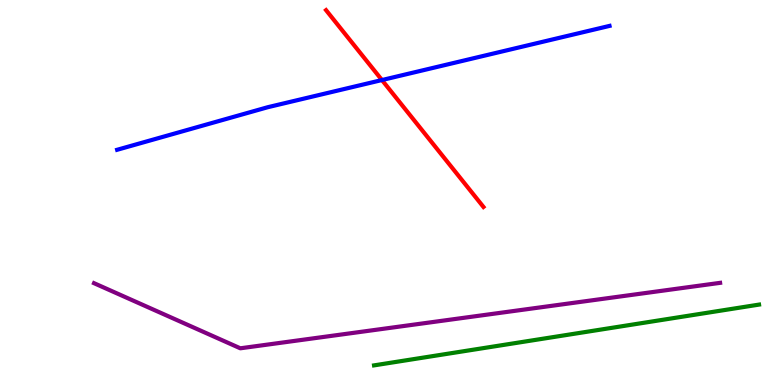[{'lines': ['blue', 'red'], 'intersections': [{'x': 4.93, 'y': 7.92}]}, {'lines': ['green', 'red'], 'intersections': []}, {'lines': ['purple', 'red'], 'intersections': []}, {'lines': ['blue', 'green'], 'intersections': []}, {'lines': ['blue', 'purple'], 'intersections': []}, {'lines': ['green', 'purple'], 'intersections': []}]